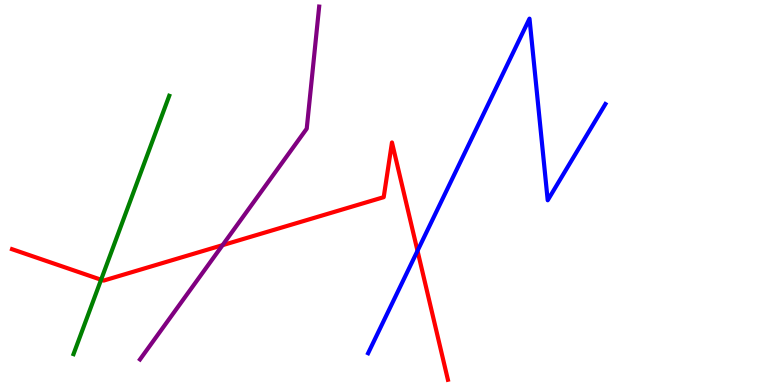[{'lines': ['blue', 'red'], 'intersections': [{'x': 5.39, 'y': 3.49}]}, {'lines': ['green', 'red'], 'intersections': [{'x': 1.3, 'y': 2.73}]}, {'lines': ['purple', 'red'], 'intersections': [{'x': 2.87, 'y': 3.63}]}, {'lines': ['blue', 'green'], 'intersections': []}, {'lines': ['blue', 'purple'], 'intersections': []}, {'lines': ['green', 'purple'], 'intersections': []}]